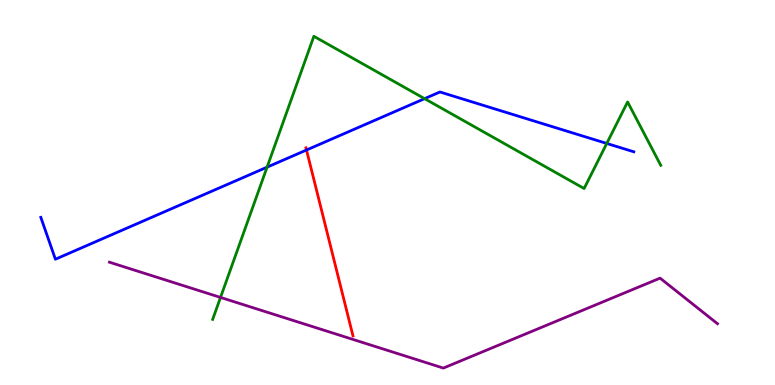[{'lines': ['blue', 'red'], 'intersections': [{'x': 3.95, 'y': 6.1}]}, {'lines': ['green', 'red'], 'intersections': []}, {'lines': ['purple', 'red'], 'intersections': []}, {'lines': ['blue', 'green'], 'intersections': [{'x': 3.45, 'y': 5.66}, {'x': 5.48, 'y': 7.44}, {'x': 7.83, 'y': 6.27}]}, {'lines': ['blue', 'purple'], 'intersections': []}, {'lines': ['green', 'purple'], 'intersections': [{'x': 2.85, 'y': 2.27}]}]